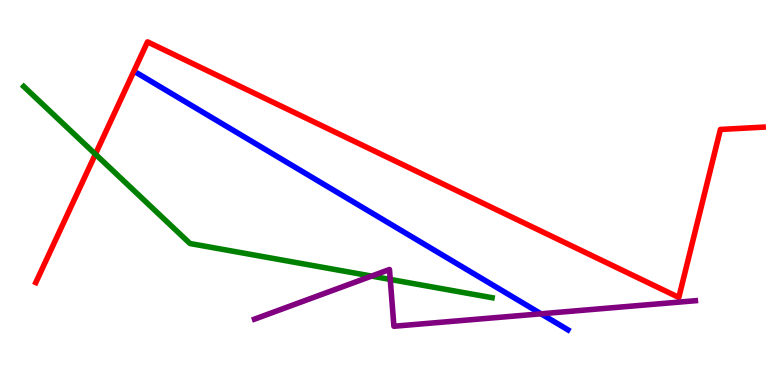[{'lines': ['blue', 'red'], 'intersections': []}, {'lines': ['green', 'red'], 'intersections': [{'x': 1.23, 'y': 6.0}]}, {'lines': ['purple', 'red'], 'intersections': []}, {'lines': ['blue', 'green'], 'intersections': []}, {'lines': ['blue', 'purple'], 'intersections': [{'x': 6.98, 'y': 1.85}]}, {'lines': ['green', 'purple'], 'intersections': [{'x': 4.79, 'y': 2.83}, {'x': 5.04, 'y': 2.74}]}]